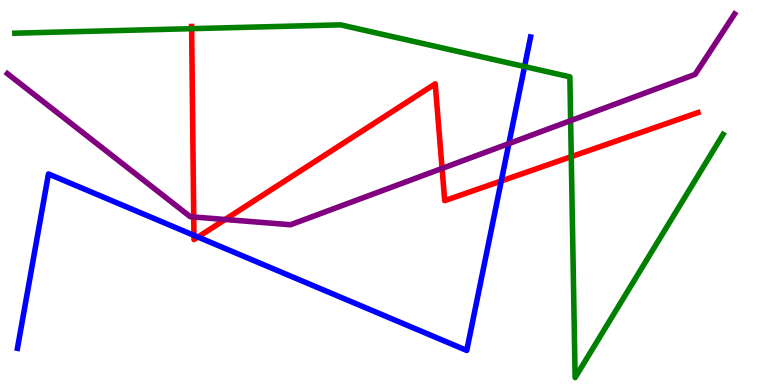[{'lines': ['blue', 'red'], 'intersections': [{'x': 2.5, 'y': 3.89}, {'x': 2.55, 'y': 3.84}, {'x': 6.47, 'y': 5.3}]}, {'lines': ['green', 'red'], 'intersections': [{'x': 2.47, 'y': 9.26}, {'x': 7.37, 'y': 5.93}]}, {'lines': ['purple', 'red'], 'intersections': [{'x': 2.5, 'y': 4.36}, {'x': 2.9, 'y': 4.3}, {'x': 5.7, 'y': 5.63}]}, {'lines': ['blue', 'green'], 'intersections': [{'x': 6.77, 'y': 8.27}]}, {'lines': ['blue', 'purple'], 'intersections': [{'x': 6.57, 'y': 6.27}]}, {'lines': ['green', 'purple'], 'intersections': [{'x': 7.36, 'y': 6.87}]}]